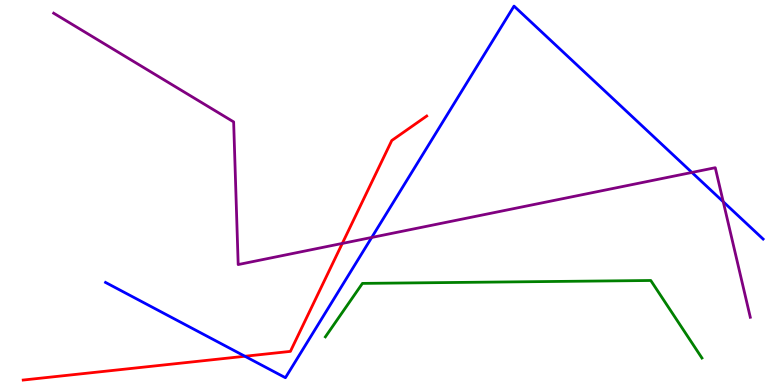[{'lines': ['blue', 'red'], 'intersections': [{'x': 3.16, 'y': 0.746}]}, {'lines': ['green', 'red'], 'intersections': []}, {'lines': ['purple', 'red'], 'intersections': [{'x': 4.42, 'y': 3.68}]}, {'lines': ['blue', 'green'], 'intersections': []}, {'lines': ['blue', 'purple'], 'intersections': [{'x': 4.8, 'y': 3.83}, {'x': 8.93, 'y': 5.52}, {'x': 9.33, 'y': 4.76}]}, {'lines': ['green', 'purple'], 'intersections': []}]